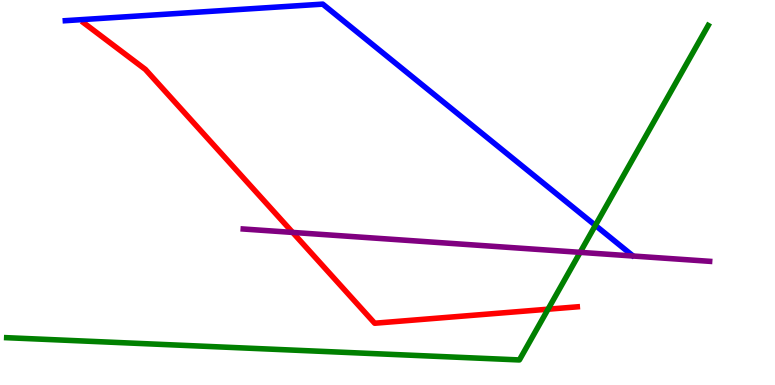[{'lines': ['blue', 'red'], 'intersections': []}, {'lines': ['green', 'red'], 'intersections': [{'x': 7.07, 'y': 1.97}]}, {'lines': ['purple', 'red'], 'intersections': [{'x': 3.78, 'y': 3.96}]}, {'lines': ['blue', 'green'], 'intersections': [{'x': 7.68, 'y': 4.15}]}, {'lines': ['blue', 'purple'], 'intersections': []}, {'lines': ['green', 'purple'], 'intersections': [{'x': 7.49, 'y': 3.45}]}]